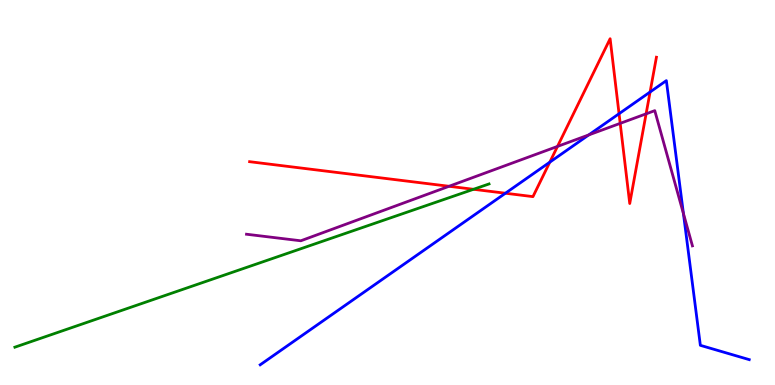[{'lines': ['blue', 'red'], 'intersections': [{'x': 6.52, 'y': 4.98}, {'x': 7.09, 'y': 5.79}, {'x': 7.99, 'y': 7.05}, {'x': 8.39, 'y': 7.61}]}, {'lines': ['green', 'red'], 'intersections': [{'x': 6.11, 'y': 5.08}]}, {'lines': ['purple', 'red'], 'intersections': [{'x': 5.79, 'y': 5.16}, {'x': 7.19, 'y': 6.2}, {'x': 8.0, 'y': 6.8}, {'x': 8.34, 'y': 7.04}]}, {'lines': ['blue', 'green'], 'intersections': []}, {'lines': ['blue', 'purple'], 'intersections': [{'x': 7.6, 'y': 6.5}, {'x': 8.82, 'y': 4.45}]}, {'lines': ['green', 'purple'], 'intersections': []}]